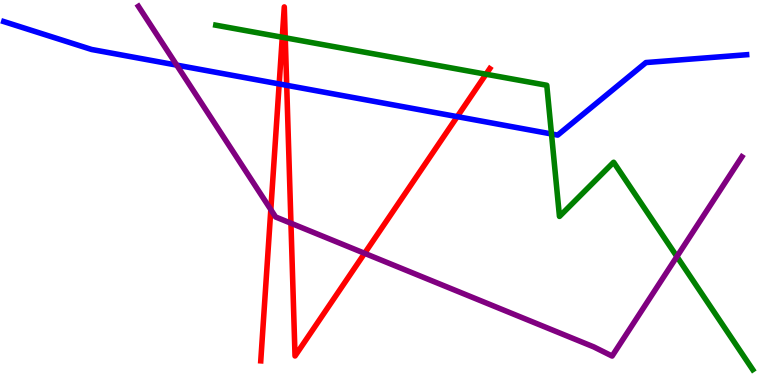[{'lines': ['blue', 'red'], 'intersections': [{'x': 3.6, 'y': 7.82}, {'x': 3.7, 'y': 7.78}, {'x': 5.9, 'y': 6.97}]}, {'lines': ['green', 'red'], 'intersections': [{'x': 3.64, 'y': 9.03}, {'x': 3.68, 'y': 9.02}, {'x': 6.27, 'y': 8.07}]}, {'lines': ['purple', 'red'], 'intersections': [{'x': 3.49, 'y': 4.56}, {'x': 3.75, 'y': 4.2}, {'x': 4.7, 'y': 3.42}]}, {'lines': ['blue', 'green'], 'intersections': [{'x': 7.12, 'y': 6.52}]}, {'lines': ['blue', 'purple'], 'intersections': [{'x': 2.28, 'y': 8.31}]}, {'lines': ['green', 'purple'], 'intersections': [{'x': 8.73, 'y': 3.34}]}]